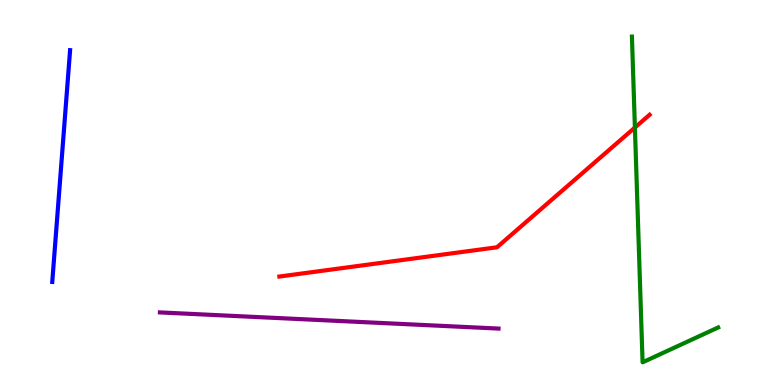[{'lines': ['blue', 'red'], 'intersections': []}, {'lines': ['green', 'red'], 'intersections': [{'x': 8.19, 'y': 6.69}]}, {'lines': ['purple', 'red'], 'intersections': []}, {'lines': ['blue', 'green'], 'intersections': []}, {'lines': ['blue', 'purple'], 'intersections': []}, {'lines': ['green', 'purple'], 'intersections': []}]